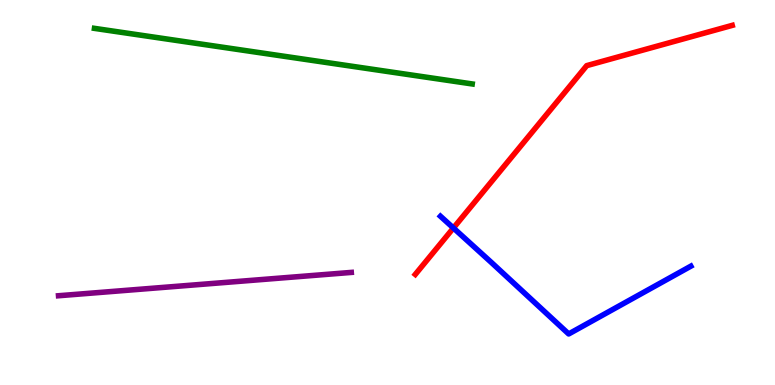[{'lines': ['blue', 'red'], 'intersections': [{'x': 5.85, 'y': 4.08}]}, {'lines': ['green', 'red'], 'intersections': []}, {'lines': ['purple', 'red'], 'intersections': []}, {'lines': ['blue', 'green'], 'intersections': []}, {'lines': ['blue', 'purple'], 'intersections': []}, {'lines': ['green', 'purple'], 'intersections': []}]